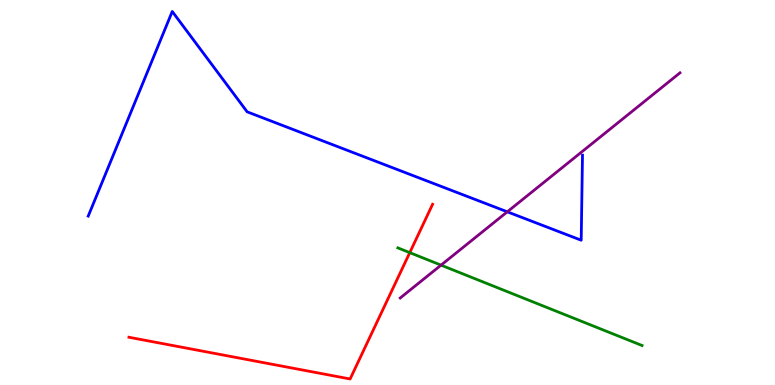[{'lines': ['blue', 'red'], 'intersections': []}, {'lines': ['green', 'red'], 'intersections': [{'x': 5.29, 'y': 3.44}]}, {'lines': ['purple', 'red'], 'intersections': []}, {'lines': ['blue', 'green'], 'intersections': []}, {'lines': ['blue', 'purple'], 'intersections': [{'x': 6.55, 'y': 4.5}]}, {'lines': ['green', 'purple'], 'intersections': [{'x': 5.69, 'y': 3.11}]}]